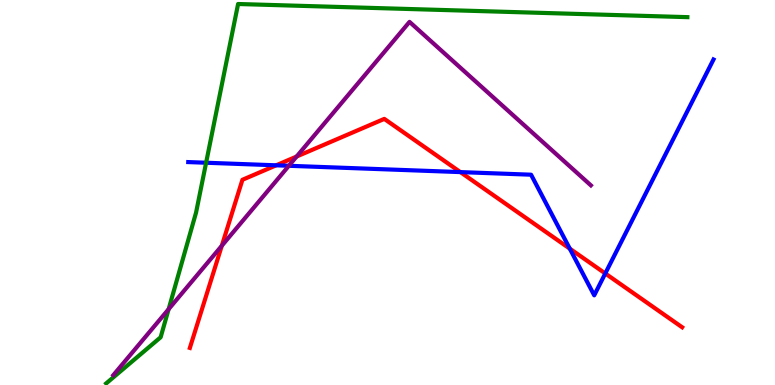[{'lines': ['blue', 'red'], 'intersections': [{'x': 3.56, 'y': 5.71}, {'x': 5.94, 'y': 5.53}, {'x': 7.35, 'y': 3.54}, {'x': 7.81, 'y': 2.9}]}, {'lines': ['green', 'red'], 'intersections': []}, {'lines': ['purple', 'red'], 'intersections': [{'x': 2.86, 'y': 3.62}, {'x': 3.83, 'y': 5.93}]}, {'lines': ['blue', 'green'], 'intersections': [{'x': 2.66, 'y': 5.77}]}, {'lines': ['blue', 'purple'], 'intersections': [{'x': 3.73, 'y': 5.69}]}, {'lines': ['green', 'purple'], 'intersections': [{'x': 2.18, 'y': 1.97}]}]